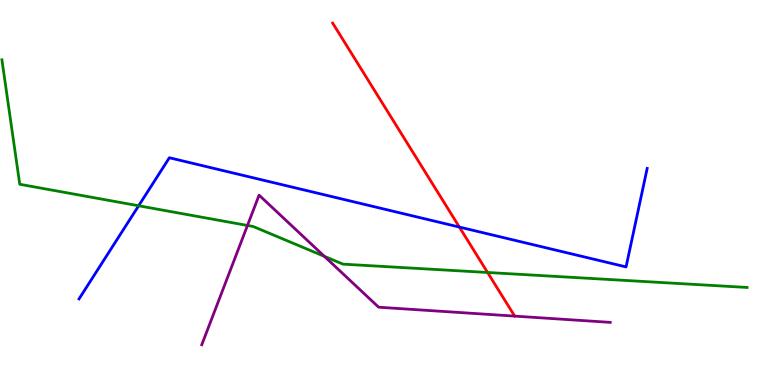[{'lines': ['blue', 'red'], 'intersections': [{'x': 5.93, 'y': 4.1}]}, {'lines': ['green', 'red'], 'intersections': [{'x': 6.29, 'y': 2.92}]}, {'lines': ['purple', 'red'], 'intersections': []}, {'lines': ['blue', 'green'], 'intersections': [{'x': 1.79, 'y': 4.66}]}, {'lines': ['blue', 'purple'], 'intersections': []}, {'lines': ['green', 'purple'], 'intersections': [{'x': 3.19, 'y': 4.14}, {'x': 4.19, 'y': 3.34}]}]